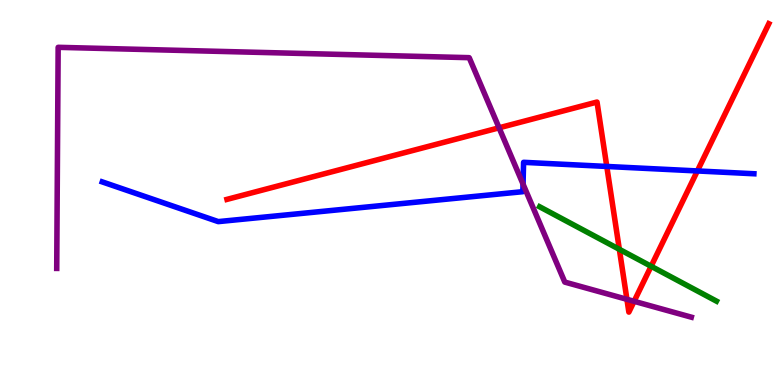[{'lines': ['blue', 'red'], 'intersections': [{'x': 7.83, 'y': 5.68}, {'x': 9.0, 'y': 5.56}]}, {'lines': ['green', 'red'], 'intersections': [{'x': 7.99, 'y': 3.52}, {'x': 8.4, 'y': 3.08}]}, {'lines': ['purple', 'red'], 'intersections': [{'x': 6.44, 'y': 6.68}, {'x': 8.09, 'y': 2.23}, {'x': 8.18, 'y': 2.17}]}, {'lines': ['blue', 'green'], 'intersections': []}, {'lines': ['blue', 'purple'], 'intersections': [{'x': 6.75, 'y': 5.22}]}, {'lines': ['green', 'purple'], 'intersections': []}]